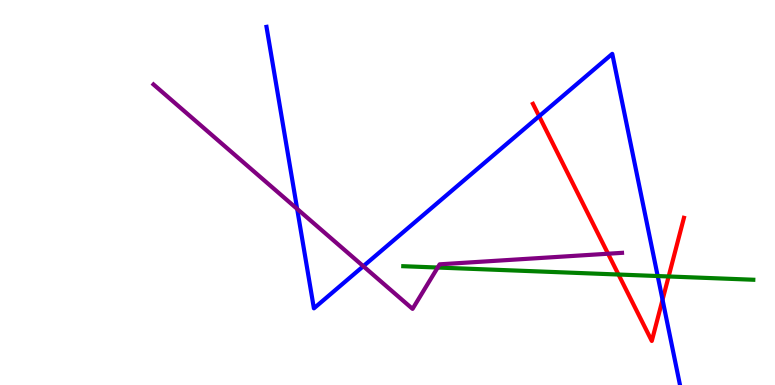[{'lines': ['blue', 'red'], 'intersections': [{'x': 6.96, 'y': 6.98}, {'x': 8.55, 'y': 2.21}]}, {'lines': ['green', 'red'], 'intersections': [{'x': 7.98, 'y': 2.87}, {'x': 8.63, 'y': 2.82}]}, {'lines': ['purple', 'red'], 'intersections': [{'x': 7.85, 'y': 3.41}]}, {'lines': ['blue', 'green'], 'intersections': [{'x': 8.49, 'y': 2.83}]}, {'lines': ['blue', 'purple'], 'intersections': [{'x': 3.83, 'y': 4.57}, {'x': 4.69, 'y': 3.09}]}, {'lines': ['green', 'purple'], 'intersections': [{'x': 5.65, 'y': 3.05}]}]